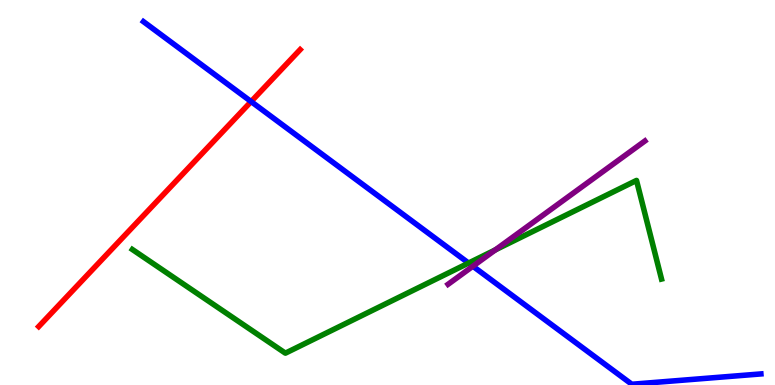[{'lines': ['blue', 'red'], 'intersections': [{'x': 3.24, 'y': 7.36}]}, {'lines': ['green', 'red'], 'intersections': []}, {'lines': ['purple', 'red'], 'intersections': []}, {'lines': ['blue', 'green'], 'intersections': [{'x': 6.05, 'y': 3.17}]}, {'lines': ['blue', 'purple'], 'intersections': [{'x': 6.1, 'y': 3.08}]}, {'lines': ['green', 'purple'], 'intersections': [{'x': 6.39, 'y': 3.51}]}]